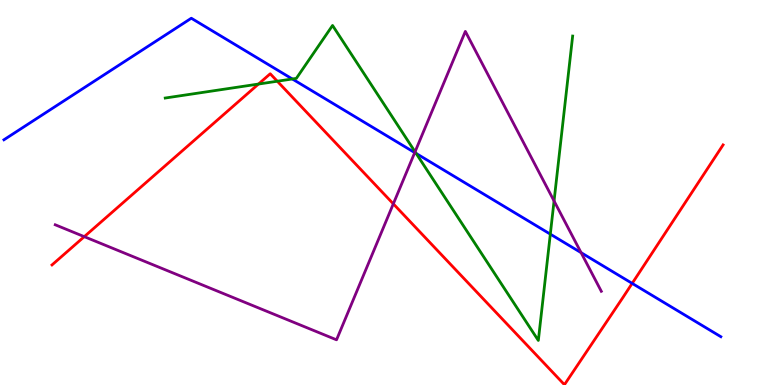[{'lines': ['blue', 'red'], 'intersections': [{'x': 8.16, 'y': 2.64}]}, {'lines': ['green', 'red'], 'intersections': [{'x': 3.34, 'y': 7.82}, {'x': 3.58, 'y': 7.89}]}, {'lines': ['purple', 'red'], 'intersections': [{'x': 1.09, 'y': 3.85}, {'x': 5.08, 'y': 4.71}]}, {'lines': ['blue', 'green'], 'intersections': [{'x': 3.77, 'y': 7.95}, {'x': 5.37, 'y': 6.01}, {'x': 7.1, 'y': 3.92}]}, {'lines': ['blue', 'purple'], 'intersections': [{'x': 5.35, 'y': 6.04}, {'x': 7.5, 'y': 3.44}]}, {'lines': ['green', 'purple'], 'intersections': [{'x': 5.36, 'y': 6.06}, {'x': 7.15, 'y': 4.78}]}]